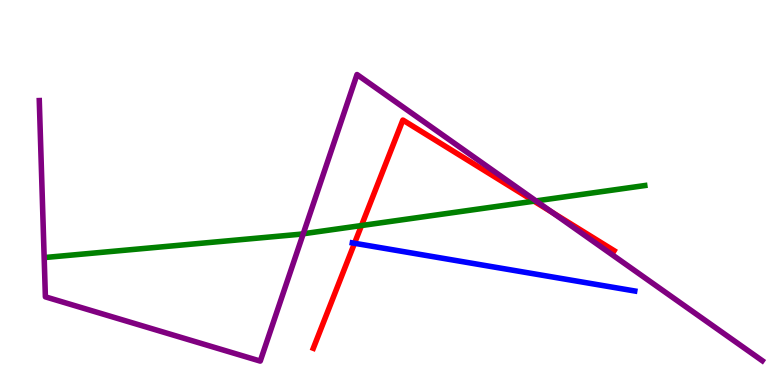[{'lines': ['blue', 'red'], 'intersections': [{'x': 4.57, 'y': 3.68}]}, {'lines': ['green', 'red'], 'intersections': [{'x': 4.66, 'y': 4.14}, {'x': 6.89, 'y': 4.77}]}, {'lines': ['purple', 'red'], 'intersections': [{'x': 7.13, 'y': 4.48}]}, {'lines': ['blue', 'green'], 'intersections': []}, {'lines': ['blue', 'purple'], 'intersections': []}, {'lines': ['green', 'purple'], 'intersections': [{'x': 3.91, 'y': 3.93}, {'x': 6.92, 'y': 4.78}]}]